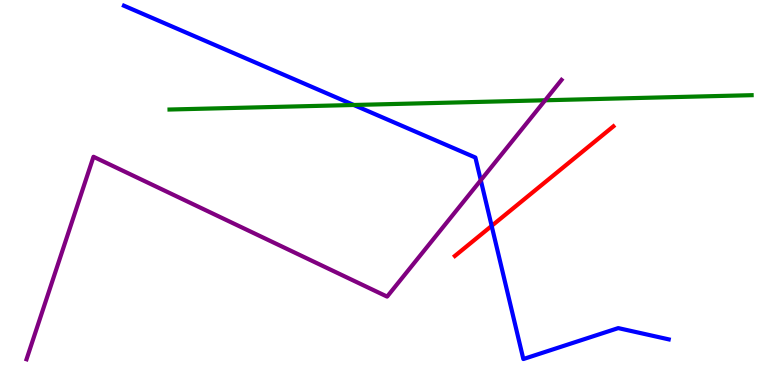[{'lines': ['blue', 'red'], 'intersections': [{'x': 6.34, 'y': 4.13}]}, {'lines': ['green', 'red'], 'intersections': []}, {'lines': ['purple', 'red'], 'intersections': []}, {'lines': ['blue', 'green'], 'intersections': [{'x': 4.56, 'y': 7.27}]}, {'lines': ['blue', 'purple'], 'intersections': [{'x': 6.2, 'y': 5.32}]}, {'lines': ['green', 'purple'], 'intersections': [{'x': 7.03, 'y': 7.4}]}]